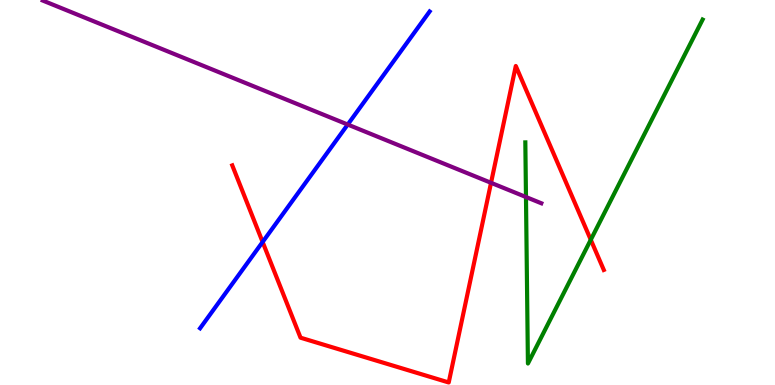[{'lines': ['blue', 'red'], 'intersections': [{'x': 3.39, 'y': 3.71}]}, {'lines': ['green', 'red'], 'intersections': [{'x': 7.62, 'y': 3.77}]}, {'lines': ['purple', 'red'], 'intersections': [{'x': 6.34, 'y': 5.25}]}, {'lines': ['blue', 'green'], 'intersections': []}, {'lines': ['blue', 'purple'], 'intersections': [{'x': 4.49, 'y': 6.77}]}, {'lines': ['green', 'purple'], 'intersections': [{'x': 6.79, 'y': 4.88}]}]